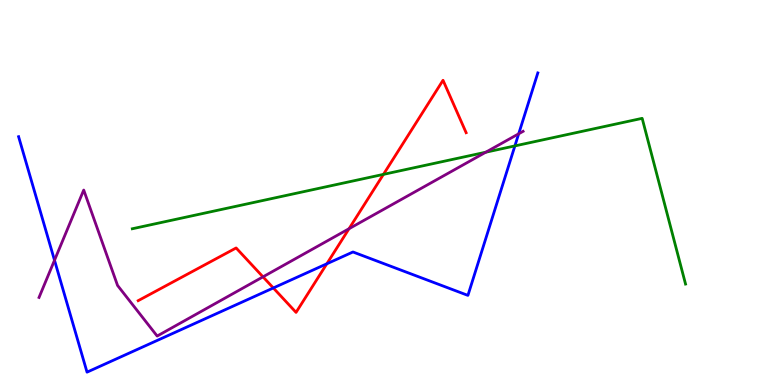[{'lines': ['blue', 'red'], 'intersections': [{'x': 3.53, 'y': 2.52}, {'x': 4.22, 'y': 3.15}]}, {'lines': ['green', 'red'], 'intersections': [{'x': 4.95, 'y': 5.47}]}, {'lines': ['purple', 'red'], 'intersections': [{'x': 3.39, 'y': 2.81}, {'x': 4.5, 'y': 4.06}]}, {'lines': ['blue', 'green'], 'intersections': [{'x': 6.64, 'y': 6.21}]}, {'lines': ['blue', 'purple'], 'intersections': [{'x': 0.703, 'y': 3.24}, {'x': 6.69, 'y': 6.52}]}, {'lines': ['green', 'purple'], 'intersections': [{'x': 6.27, 'y': 6.05}]}]